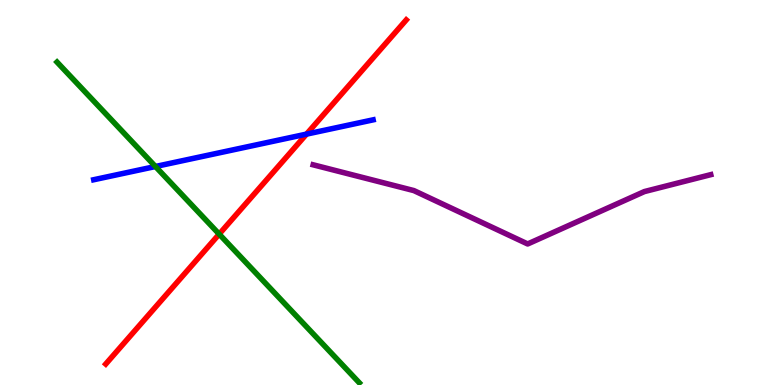[{'lines': ['blue', 'red'], 'intersections': [{'x': 3.96, 'y': 6.52}]}, {'lines': ['green', 'red'], 'intersections': [{'x': 2.83, 'y': 3.92}]}, {'lines': ['purple', 'red'], 'intersections': []}, {'lines': ['blue', 'green'], 'intersections': [{'x': 2.01, 'y': 5.68}]}, {'lines': ['blue', 'purple'], 'intersections': []}, {'lines': ['green', 'purple'], 'intersections': []}]